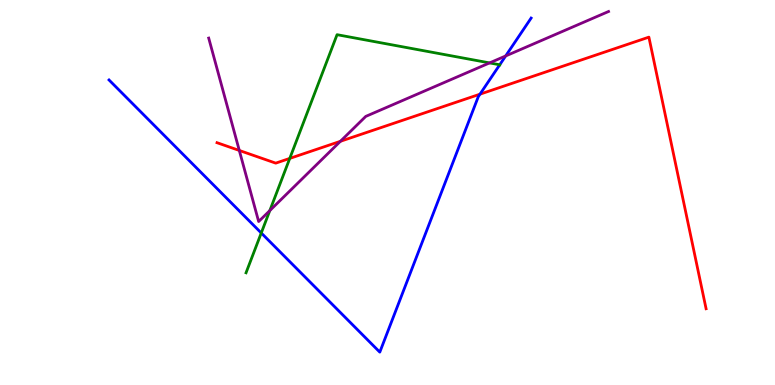[{'lines': ['blue', 'red'], 'intersections': [{'x': 6.19, 'y': 7.55}]}, {'lines': ['green', 'red'], 'intersections': [{'x': 3.74, 'y': 5.89}]}, {'lines': ['purple', 'red'], 'intersections': [{'x': 3.09, 'y': 6.09}, {'x': 4.39, 'y': 6.33}]}, {'lines': ['blue', 'green'], 'intersections': [{'x': 3.37, 'y': 3.95}, {'x': 6.45, 'y': 8.32}]}, {'lines': ['blue', 'purple'], 'intersections': [{'x': 6.52, 'y': 8.55}]}, {'lines': ['green', 'purple'], 'intersections': [{'x': 3.48, 'y': 4.53}, {'x': 6.32, 'y': 8.37}]}]